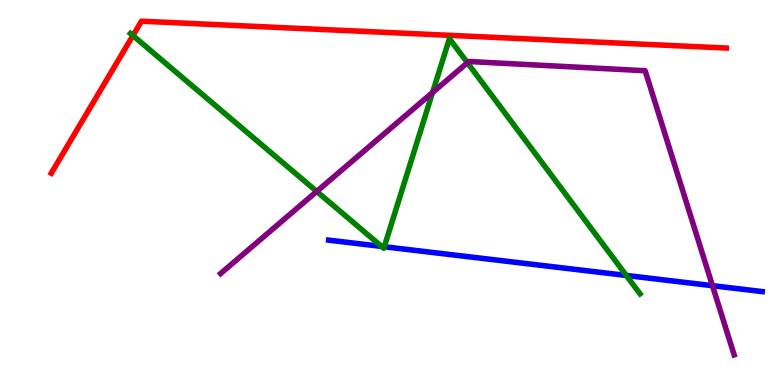[{'lines': ['blue', 'red'], 'intersections': []}, {'lines': ['green', 'red'], 'intersections': [{'x': 1.72, 'y': 9.08}]}, {'lines': ['purple', 'red'], 'intersections': []}, {'lines': ['blue', 'green'], 'intersections': [{'x': 4.92, 'y': 3.6}, {'x': 4.96, 'y': 3.59}, {'x': 8.08, 'y': 2.85}]}, {'lines': ['blue', 'purple'], 'intersections': [{'x': 9.19, 'y': 2.58}]}, {'lines': ['green', 'purple'], 'intersections': [{'x': 4.09, 'y': 5.03}, {'x': 5.58, 'y': 7.6}, {'x': 6.03, 'y': 8.37}]}]